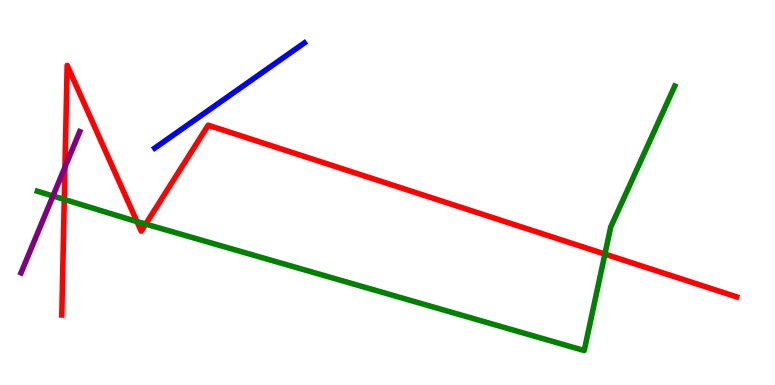[{'lines': ['blue', 'red'], 'intersections': []}, {'lines': ['green', 'red'], 'intersections': [{'x': 0.829, 'y': 4.82}, {'x': 1.77, 'y': 4.25}, {'x': 1.88, 'y': 4.18}, {'x': 7.81, 'y': 3.4}]}, {'lines': ['purple', 'red'], 'intersections': [{'x': 0.838, 'y': 5.66}]}, {'lines': ['blue', 'green'], 'intersections': []}, {'lines': ['blue', 'purple'], 'intersections': []}, {'lines': ['green', 'purple'], 'intersections': [{'x': 0.684, 'y': 4.91}]}]